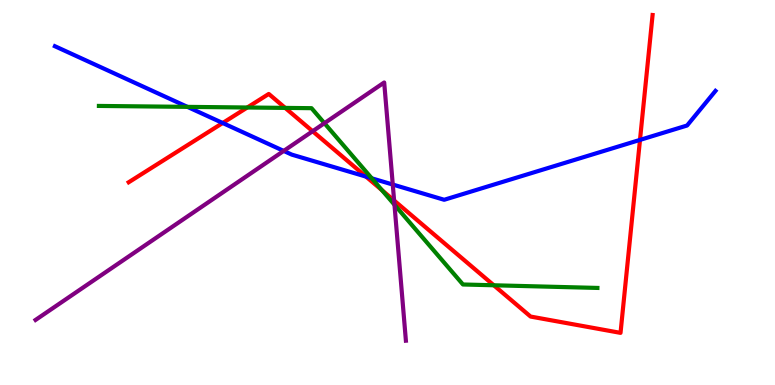[{'lines': ['blue', 'red'], 'intersections': [{'x': 2.87, 'y': 6.81}, {'x': 4.72, 'y': 5.41}, {'x': 8.26, 'y': 6.37}]}, {'lines': ['green', 'red'], 'intersections': [{'x': 3.19, 'y': 7.21}, {'x': 3.68, 'y': 7.2}, {'x': 4.93, 'y': 5.06}, {'x': 6.37, 'y': 2.59}]}, {'lines': ['purple', 'red'], 'intersections': [{'x': 4.03, 'y': 6.59}, {'x': 5.09, 'y': 4.79}]}, {'lines': ['blue', 'green'], 'intersections': [{'x': 2.42, 'y': 7.22}, {'x': 4.8, 'y': 5.37}]}, {'lines': ['blue', 'purple'], 'intersections': [{'x': 3.66, 'y': 6.08}, {'x': 5.07, 'y': 5.21}]}, {'lines': ['green', 'purple'], 'intersections': [{'x': 4.19, 'y': 6.8}, {'x': 5.09, 'y': 4.68}]}]